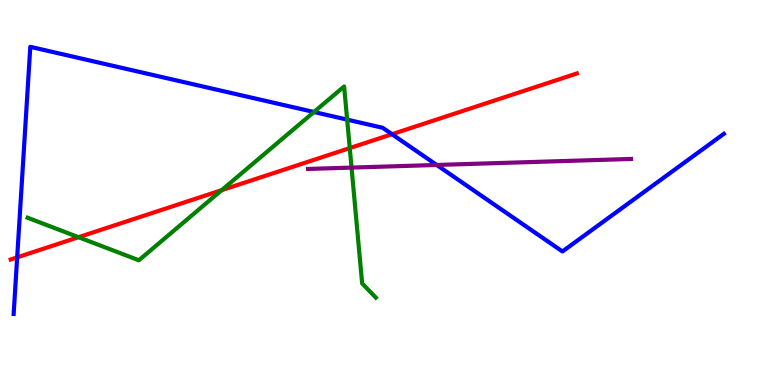[{'lines': ['blue', 'red'], 'intersections': [{'x': 0.222, 'y': 3.32}, {'x': 5.06, 'y': 6.51}]}, {'lines': ['green', 'red'], 'intersections': [{'x': 1.01, 'y': 3.84}, {'x': 2.86, 'y': 5.06}, {'x': 4.51, 'y': 6.15}]}, {'lines': ['purple', 'red'], 'intersections': []}, {'lines': ['blue', 'green'], 'intersections': [{'x': 4.05, 'y': 7.09}, {'x': 4.48, 'y': 6.89}]}, {'lines': ['blue', 'purple'], 'intersections': [{'x': 5.63, 'y': 5.72}]}, {'lines': ['green', 'purple'], 'intersections': [{'x': 4.54, 'y': 5.65}]}]